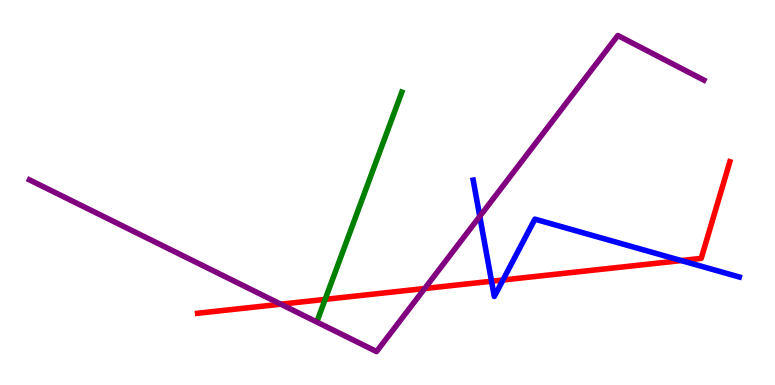[{'lines': ['blue', 'red'], 'intersections': [{'x': 6.34, 'y': 2.7}, {'x': 6.49, 'y': 2.73}, {'x': 8.79, 'y': 3.23}]}, {'lines': ['green', 'red'], 'intersections': [{'x': 4.2, 'y': 2.22}]}, {'lines': ['purple', 'red'], 'intersections': [{'x': 3.62, 'y': 2.1}, {'x': 5.48, 'y': 2.51}]}, {'lines': ['blue', 'green'], 'intersections': []}, {'lines': ['blue', 'purple'], 'intersections': [{'x': 6.19, 'y': 4.38}]}, {'lines': ['green', 'purple'], 'intersections': []}]